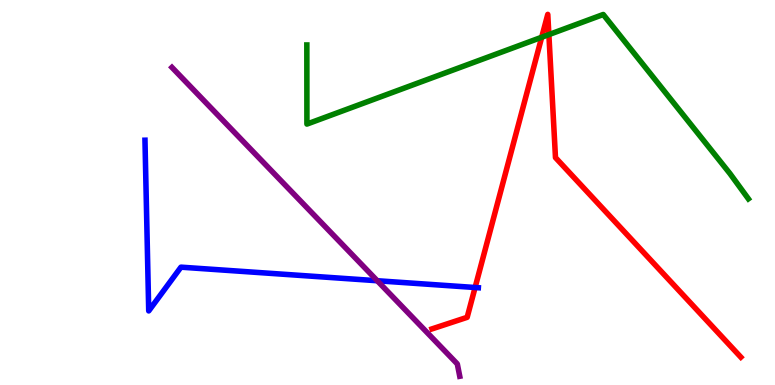[{'lines': ['blue', 'red'], 'intersections': [{'x': 6.13, 'y': 2.53}]}, {'lines': ['green', 'red'], 'intersections': [{'x': 6.99, 'y': 9.03}, {'x': 7.08, 'y': 9.1}]}, {'lines': ['purple', 'red'], 'intersections': []}, {'lines': ['blue', 'green'], 'intersections': []}, {'lines': ['blue', 'purple'], 'intersections': [{'x': 4.87, 'y': 2.71}]}, {'lines': ['green', 'purple'], 'intersections': []}]